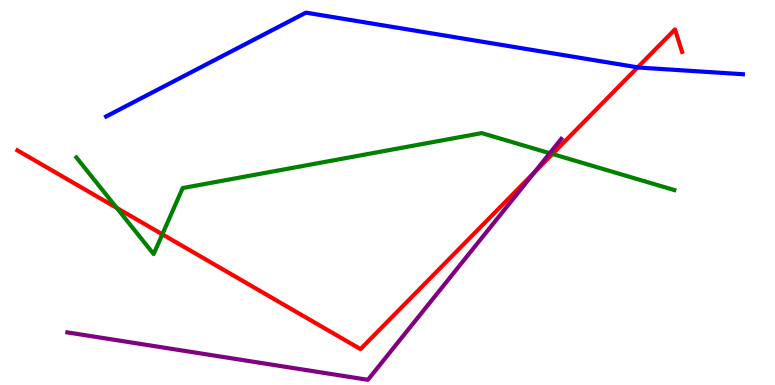[{'lines': ['blue', 'red'], 'intersections': [{'x': 8.23, 'y': 8.25}]}, {'lines': ['green', 'red'], 'intersections': [{'x': 1.51, 'y': 4.6}, {'x': 2.09, 'y': 3.91}, {'x': 7.13, 'y': 6.0}]}, {'lines': ['purple', 'red'], 'intersections': [{'x': 6.9, 'y': 5.53}]}, {'lines': ['blue', 'green'], 'intersections': []}, {'lines': ['blue', 'purple'], 'intersections': []}, {'lines': ['green', 'purple'], 'intersections': [{'x': 7.09, 'y': 6.02}]}]